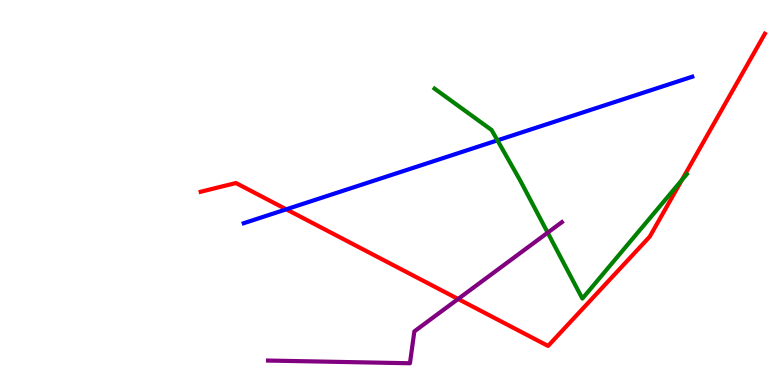[{'lines': ['blue', 'red'], 'intersections': [{'x': 3.69, 'y': 4.56}]}, {'lines': ['green', 'red'], 'intersections': [{'x': 8.8, 'y': 5.32}]}, {'lines': ['purple', 'red'], 'intersections': [{'x': 5.91, 'y': 2.23}]}, {'lines': ['blue', 'green'], 'intersections': [{'x': 6.42, 'y': 6.35}]}, {'lines': ['blue', 'purple'], 'intersections': []}, {'lines': ['green', 'purple'], 'intersections': [{'x': 7.07, 'y': 3.96}]}]